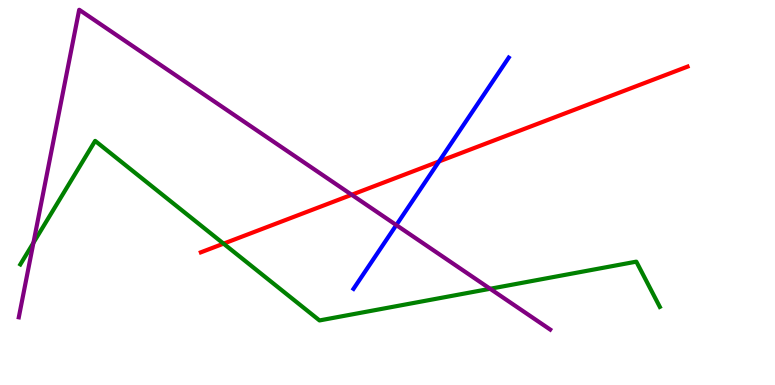[{'lines': ['blue', 'red'], 'intersections': [{'x': 5.66, 'y': 5.81}]}, {'lines': ['green', 'red'], 'intersections': [{'x': 2.88, 'y': 3.67}]}, {'lines': ['purple', 'red'], 'intersections': [{'x': 4.54, 'y': 4.94}]}, {'lines': ['blue', 'green'], 'intersections': []}, {'lines': ['blue', 'purple'], 'intersections': [{'x': 5.11, 'y': 4.15}]}, {'lines': ['green', 'purple'], 'intersections': [{'x': 0.431, 'y': 3.69}, {'x': 6.32, 'y': 2.5}]}]